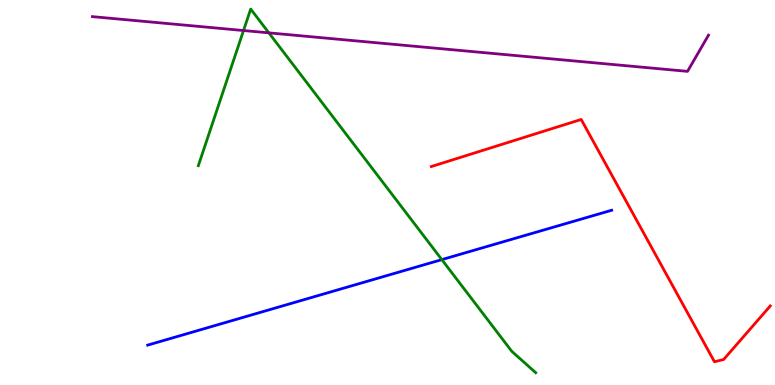[{'lines': ['blue', 'red'], 'intersections': []}, {'lines': ['green', 'red'], 'intersections': []}, {'lines': ['purple', 'red'], 'intersections': []}, {'lines': ['blue', 'green'], 'intersections': [{'x': 5.7, 'y': 3.26}]}, {'lines': ['blue', 'purple'], 'intersections': []}, {'lines': ['green', 'purple'], 'intersections': [{'x': 3.14, 'y': 9.21}, {'x': 3.47, 'y': 9.15}]}]